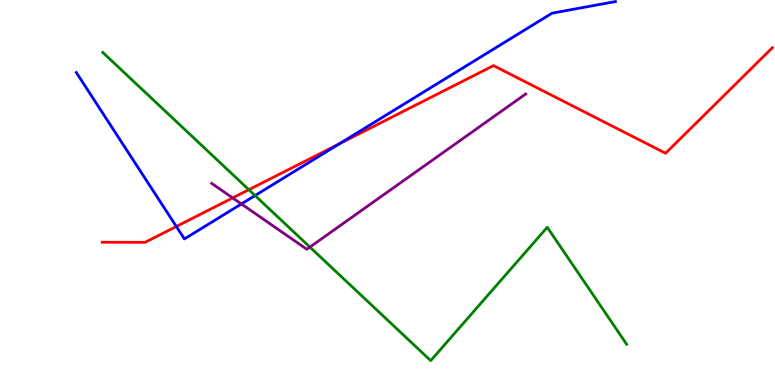[{'lines': ['blue', 'red'], 'intersections': [{'x': 2.28, 'y': 4.12}, {'x': 4.38, 'y': 6.26}]}, {'lines': ['green', 'red'], 'intersections': [{'x': 3.21, 'y': 5.07}]}, {'lines': ['purple', 'red'], 'intersections': [{'x': 3.0, 'y': 4.86}]}, {'lines': ['blue', 'green'], 'intersections': [{'x': 3.29, 'y': 4.92}]}, {'lines': ['blue', 'purple'], 'intersections': [{'x': 3.11, 'y': 4.7}]}, {'lines': ['green', 'purple'], 'intersections': [{'x': 4.0, 'y': 3.58}]}]